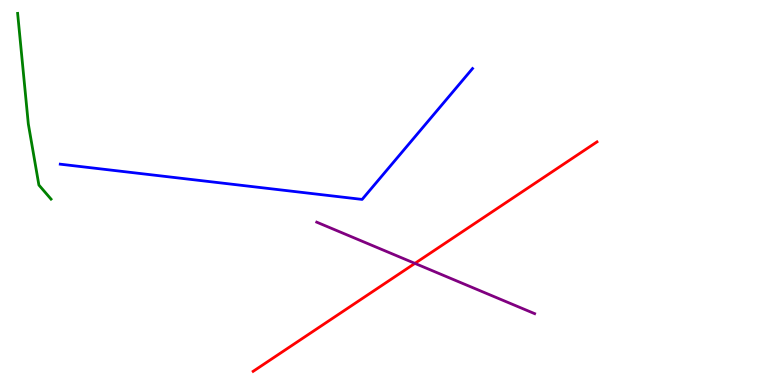[{'lines': ['blue', 'red'], 'intersections': []}, {'lines': ['green', 'red'], 'intersections': []}, {'lines': ['purple', 'red'], 'intersections': [{'x': 5.35, 'y': 3.16}]}, {'lines': ['blue', 'green'], 'intersections': []}, {'lines': ['blue', 'purple'], 'intersections': []}, {'lines': ['green', 'purple'], 'intersections': []}]